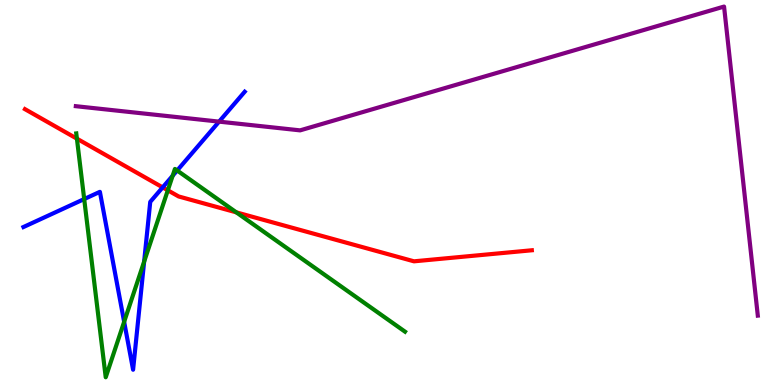[{'lines': ['blue', 'red'], 'intersections': [{'x': 2.1, 'y': 5.13}]}, {'lines': ['green', 'red'], 'intersections': [{'x': 0.992, 'y': 6.4}, {'x': 2.17, 'y': 5.06}, {'x': 3.05, 'y': 4.48}]}, {'lines': ['purple', 'red'], 'intersections': []}, {'lines': ['blue', 'green'], 'intersections': [{'x': 1.09, 'y': 4.83}, {'x': 1.6, 'y': 1.64}, {'x': 1.86, 'y': 3.2}, {'x': 2.23, 'y': 5.44}, {'x': 2.29, 'y': 5.57}]}, {'lines': ['blue', 'purple'], 'intersections': [{'x': 2.83, 'y': 6.84}]}, {'lines': ['green', 'purple'], 'intersections': []}]